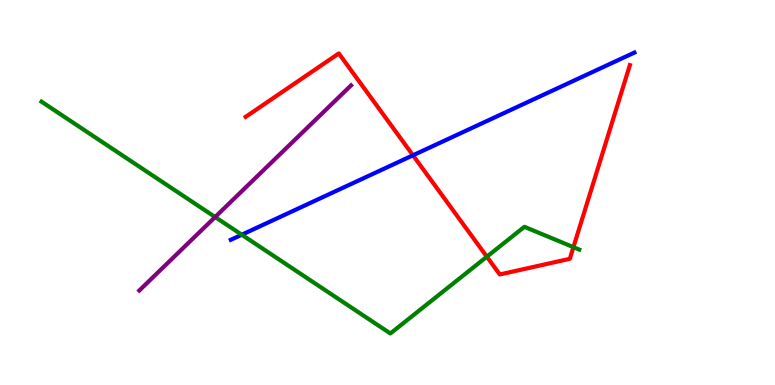[{'lines': ['blue', 'red'], 'intersections': [{'x': 5.33, 'y': 5.97}]}, {'lines': ['green', 'red'], 'intersections': [{'x': 6.28, 'y': 3.33}, {'x': 7.4, 'y': 3.58}]}, {'lines': ['purple', 'red'], 'intersections': []}, {'lines': ['blue', 'green'], 'intersections': [{'x': 3.12, 'y': 3.9}]}, {'lines': ['blue', 'purple'], 'intersections': []}, {'lines': ['green', 'purple'], 'intersections': [{'x': 2.78, 'y': 4.36}]}]